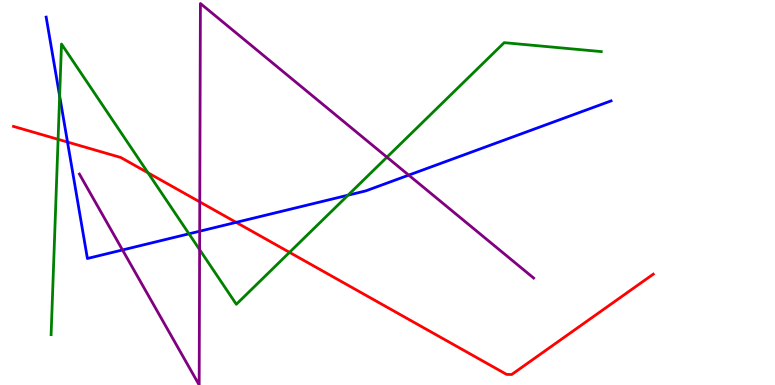[{'lines': ['blue', 'red'], 'intersections': [{'x': 0.871, 'y': 6.31}, {'x': 3.05, 'y': 4.22}]}, {'lines': ['green', 'red'], 'intersections': [{'x': 0.75, 'y': 6.38}, {'x': 1.91, 'y': 5.51}, {'x': 3.74, 'y': 3.45}]}, {'lines': ['purple', 'red'], 'intersections': [{'x': 2.58, 'y': 4.76}]}, {'lines': ['blue', 'green'], 'intersections': [{'x': 0.77, 'y': 7.51}, {'x': 2.44, 'y': 3.93}, {'x': 4.49, 'y': 4.93}]}, {'lines': ['blue', 'purple'], 'intersections': [{'x': 1.58, 'y': 3.51}, {'x': 2.58, 'y': 3.99}, {'x': 5.27, 'y': 5.45}]}, {'lines': ['green', 'purple'], 'intersections': [{'x': 2.58, 'y': 3.52}, {'x': 4.99, 'y': 5.92}]}]